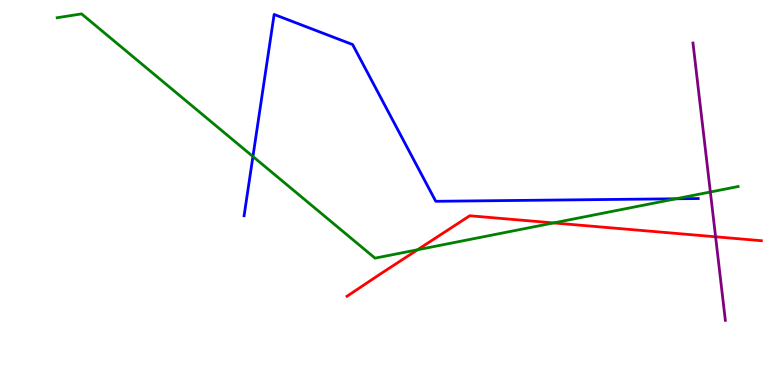[{'lines': ['blue', 'red'], 'intersections': []}, {'lines': ['green', 'red'], 'intersections': [{'x': 5.39, 'y': 3.51}, {'x': 7.14, 'y': 4.21}]}, {'lines': ['purple', 'red'], 'intersections': [{'x': 9.23, 'y': 3.85}]}, {'lines': ['blue', 'green'], 'intersections': [{'x': 3.26, 'y': 5.93}, {'x': 8.72, 'y': 4.84}]}, {'lines': ['blue', 'purple'], 'intersections': []}, {'lines': ['green', 'purple'], 'intersections': [{'x': 9.17, 'y': 5.01}]}]